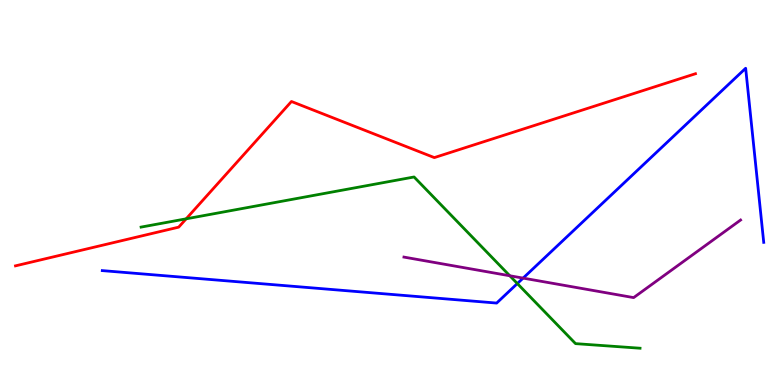[{'lines': ['blue', 'red'], 'intersections': []}, {'lines': ['green', 'red'], 'intersections': [{'x': 2.4, 'y': 4.32}]}, {'lines': ['purple', 'red'], 'intersections': []}, {'lines': ['blue', 'green'], 'intersections': [{'x': 6.68, 'y': 2.63}]}, {'lines': ['blue', 'purple'], 'intersections': [{'x': 6.75, 'y': 2.78}]}, {'lines': ['green', 'purple'], 'intersections': [{'x': 6.58, 'y': 2.84}]}]